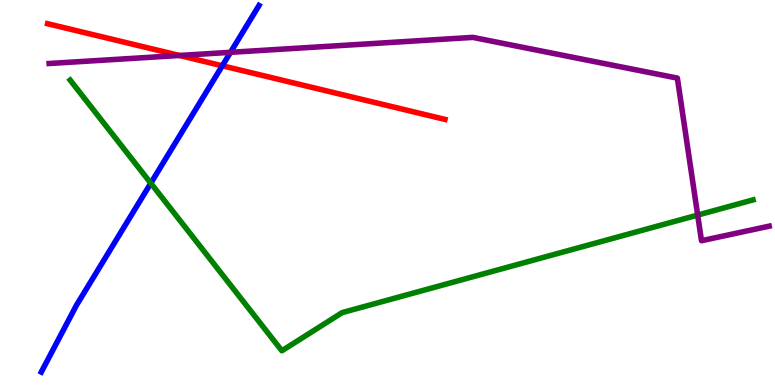[{'lines': ['blue', 'red'], 'intersections': [{'x': 2.87, 'y': 8.29}]}, {'lines': ['green', 'red'], 'intersections': []}, {'lines': ['purple', 'red'], 'intersections': [{'x': 2.32, 'y': 8.56}]}, {'lines': ['blue', 'green'], 'intersections': [{'x': 1.95, 'y': 5.24}]}, {'lines': ['blue', 'purple'], 'intersections': [{'x': 2.97, 'y': 8.64}]}, {'lines': ['green', 'purple'], 'intersections': [{'x': 9.0, 'y': 4.41}]}]